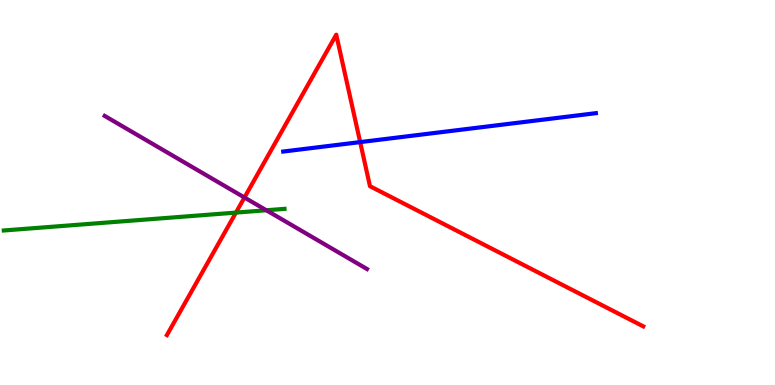[{'lines': ['blue', 'red'], 'intersections': [{'x': 4.65, 'y': 6.31}]}, {'lines': ['green', 'red'], 'intersections': [{'x': 3.04, 'y': 4.48}]}, {'lines': ['purple', 'red'], 'intersections': [{'x': 3.15, 'y': 4.87}]}, {'lines': ['blue', 'green'], 'intersections': []}, {'lines': ['blue', 'purple'], 'intersections': []}, {'lines': ['green', 'purple'], 'intersections': [{'x': 3.44, 'y': 4.54}]}]